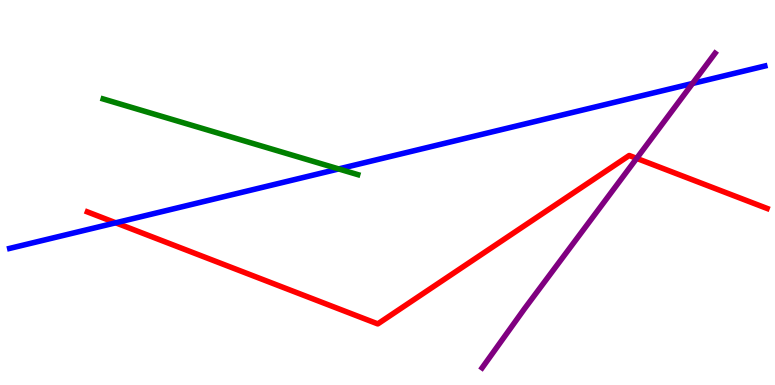[{'lines': ['blue', 'red'], 'intersections': [{'x': 1.49, 'y': 4.21}]}, {'lines': ['green', 'red'], 'intersections': []}, {'lines': ['purple', 'red'], 'intersections': [{'x': 8.22, 'y': 5.89}]}, {'lines': ['blue', 'green'], 'intersections': [{'x': 4.37, 'y': 5.61}]}, {'lines': ['blue', 'purple'], 'intersections': [{'x': 8.94, 'y': 7.83}]}, {'lines': ['green', 'purple'], 'intersections': []}]